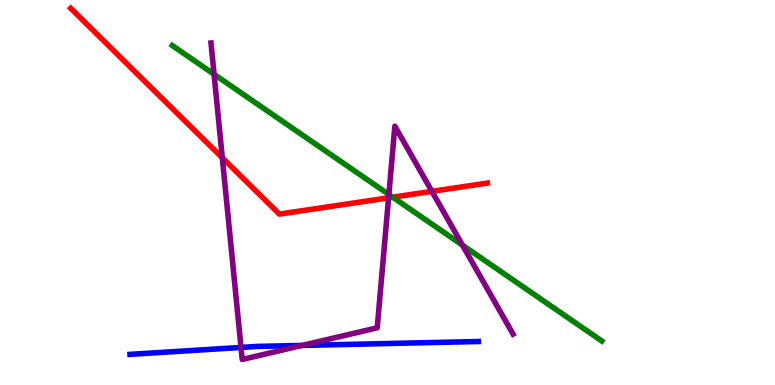[{'lines': ['blue', 'red'], 'intersections': []}, {'lines': ['green', 'red'], 'intersections': [{'x': 5.07, 'y': 4.88}]}, {'lines': ['purple', 'red'], 'intersections': [{'x': 2.87, 'y': 5.9}, {'x': 5.01, 'y': 4.86}, {'x': 5.57, 'y': 5.03}]}, {'lines': ['blue', 'green'], 'intersections': []}, {'lines': ['blue', 'purple'], 'intersections': [{'x': 3.11, 'y': 0.976}, {'x': 3.9, 'y': 1.03}]}, {'lines': ['green', 'purple'], 'intersections': [{'x': 2.76, 'y': 8.07}, {'x': 5.02, 'y': 4.95}, {'x': 5.97, 'y': 3.63}]}]